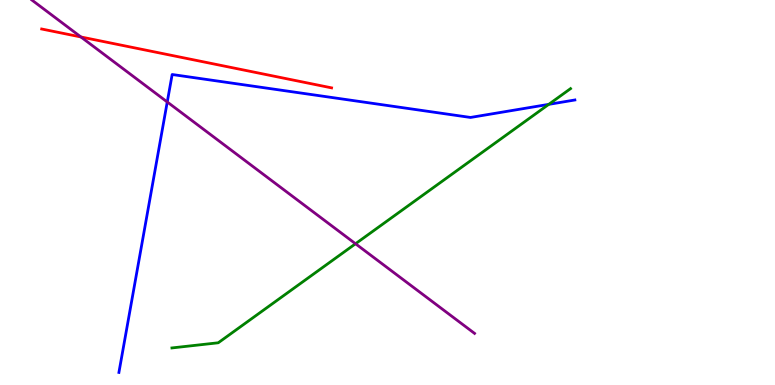[{'lines': ['blue', 'red'], 'intersections': []}, {'lines': ['green', 'red'], 'intersections': []}, {'lines': ['purple', 'red'], 'intersections': [{'x': 1.04, 'y': 9.04}]}, {'lines': ['blue', 'green'], 'intersections': [{'x': 7.08, 'y': 7.29}]}, {'lines': ['blue', 'purple'], 'intersections': [{'x': 2.16, 'y': 7.35}]}, {'lines': ['green', 'purple'], 'intersections': [{'x': 4.59, 'y': 3.67}]}]